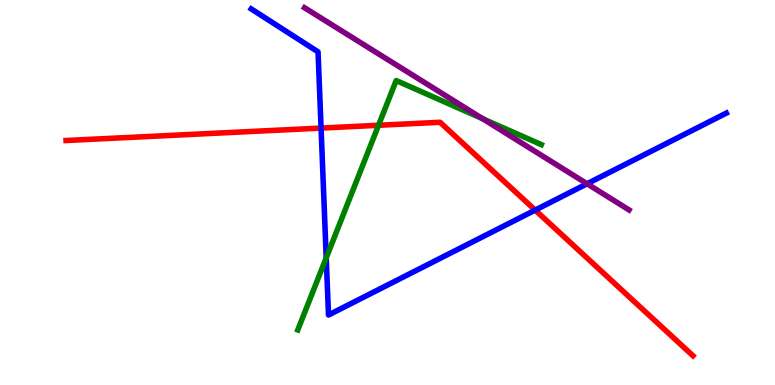[{'lines': ['blue', 'red'], 'intersections': [{'x': 4.14, 'y': 6.67}, {'x': 6.91, 'y': 4.54}]}, {'lines': ['green', 'red'], 'intersections': [{'x': 4.88, 'y': 6.75}]}, {'lines': ['purple', 'red'], 'intersections': []}, {'lines': ['blue', 'green'], 'intersections': [{'x': 4.21, 'y': 3.3}]}, {'lines': ['blue', 'purple'], 'intersections': [{'x': 7.58, 'y': 5.23}]}, {'lines': ['green', 'purple'], 'intersections': [{'x': 6.23, 'y': 6.92}]}]